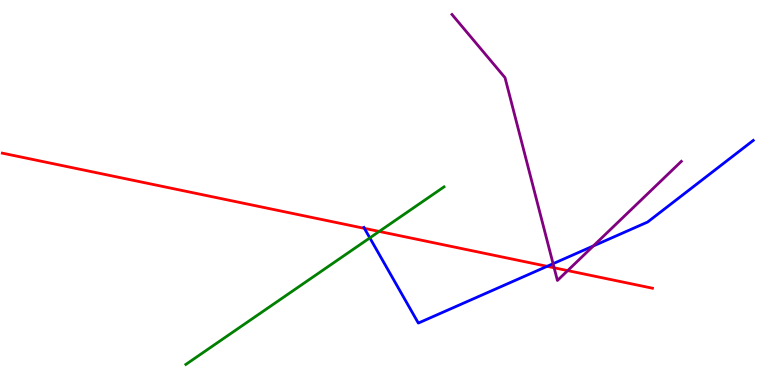[{'lines': ['blue', 'red'], 'intersections': [{'x': 4.7, 'y': 4.07}, {'x': 7.06, 'y': 3.08}]}, {'lines': ['green', 'red'], 'intersections': [{'x': 4.89, 'y': 3.99}]}, {'lines': ['purple', 'red'], 'intersections': [{'x': 7.15, 'y': 3.04}, {'x': 7.33, 'y': 2.97}]}, {'lines': ['blue', 'green'], 'intersections': [{'x': 4.77, 'y': 3.82}]}, {'lines': ['blue', 'purple'], 'intersections': [{'x': 7.14, 'y': 3.15}, {'x': 7.66, 'y': 3.61}]}, {'lines': ['green', 'purple'], 'intersections': []}]